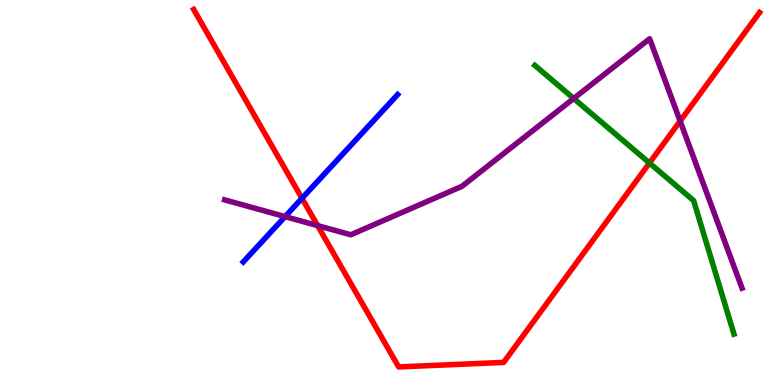[{'lines': ['blue', 'red'], 'intersections': [{'x': 3.9, 'y': 4.85}]}, {'lines': ['green', 'red'], 'intersections': [{'x': 8.38, 'y': 5.77}]}, {'lines': ['purple', 'red'], 'intersections': [{'x': 4.1, 'y': 4.14}, {'x': 8.78, 'y': 6.85}]}, {'lines': ['blue', 'green'], 'intersections': []}, {'lines': ['blue', 'purple'], 'intersections': [{'x': 3.68, 'y': 4.37}]}, {'lines': ['green', 'purple'], 'intersections': [{'x': 7.4, 'y': 7.44}]}]